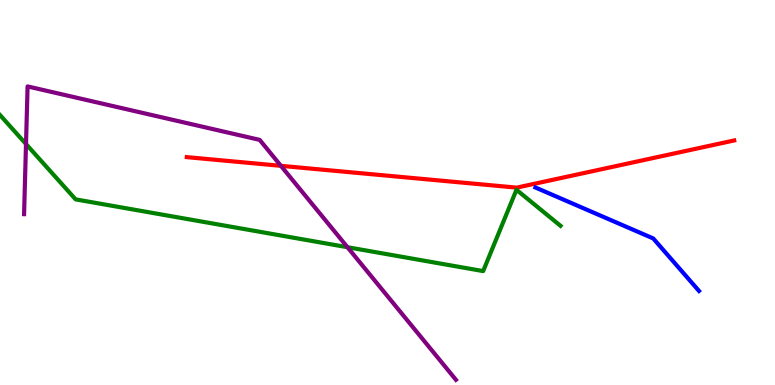[{'lines': ['blue', 'red'], 'intersections': []}, {'lines': ['green', 'red'], 'intersections': []}, {'lines': ['purple', 'red'], 'intersections': [{'x': 3.62, 'y': 5.69}]}, {'lines': ['blue', 'green'], 'intersections': []}, {'lines': ['blue', 'purple'], 'intersections': []}, {'lines': ['green', 'purple'], 'intersections': [{'x': 0.336, 'y': 6.26}, {'x': 4.48, 'y': 3.58}]}]